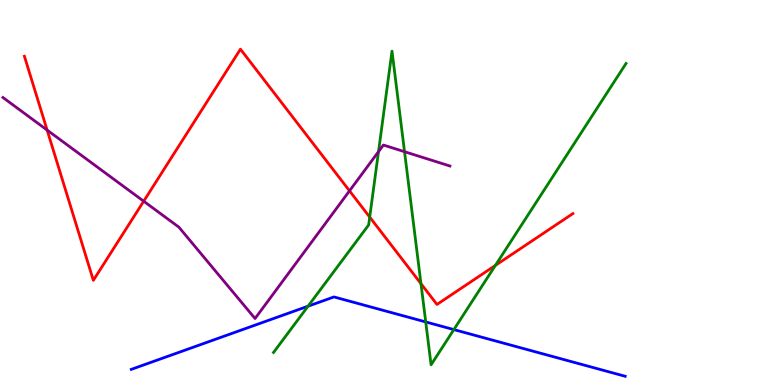[{'lines': ['blue', 'red'], 'intersections': []}, {'lines': ['green', 'red'], 'intersections': [{'x': 4.77, 'y': 4.36}, {'x': 5.43, 'y': 2.63}, {'x': 6.39, 'y': 3.11}]}, {'lines': ['purple', 'red'], 'intersections': [{'x': 0.608, 'y': 6.62}, {'x': 1.85, 'y': 4.77}, {'x': 4.51, 'y': 5.04}]}, {'lines': ['blue', 'green'], 'intersections': [{'x': 3.97, 'y': 2.05}, {'x': 5.49, 'y': 1.64}, {'x': 5.86, 'y': 1.44}]}, {'lines': ['blue', 'purple'], 'intersections': []}, {'lines': ['green', 'purple'], 'intersections': [{'x': 4.88, 'y': 6.06}, {'x': 5.22, 'y': 6.06}]}]